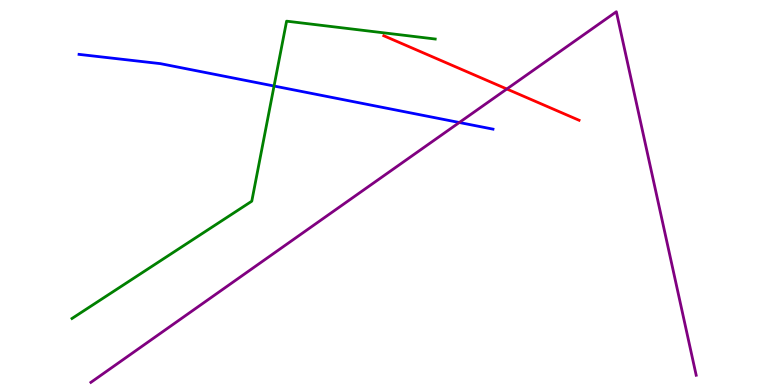[{'lines': ['blue', 'red'], 'intersections': []}, {'lines': ['green', 'red'], 'intersections': []}, {'lines': ['purple', 'red'], 'intersections': [{'x': 6.54, 'y': 7.69}]}, {'lines': ['blue', 'green'], 'intersections': [{'x': 3.54, 'y': 7.77}]}, {'lines': ['blue', 'purple'], 'intersections': [{'x': 5.93, 'y': 6.82}]}, {'lines': ['green', 'purple'], 'intersections': []}]